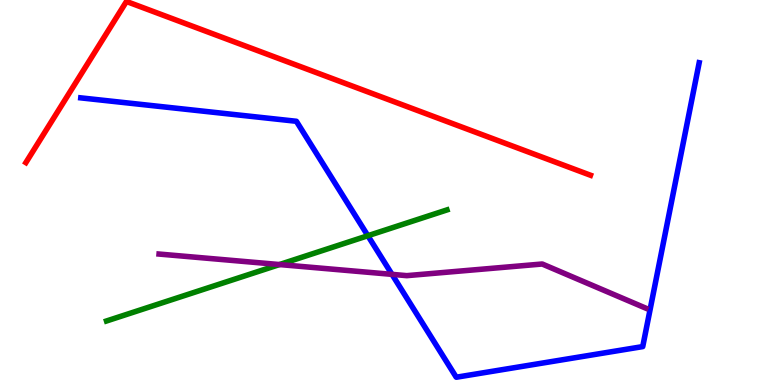[{'lines': ['blue', 'red'], 'intersections': []}, {'lines': ['green', 'red'], 'intersections': []}, {'lines': ['purple', 'red'], 'intersections': []}, {'lines': ['blue', 'green'], 'intersections': [{'x': 4.75, 'y': 3.88}]}, {'lines': ['blue', 'purple'], 'intersections': [{'x': 5.06, 'y': 2.87}]}, {'lines': ['green', 'purple'], 'intersections': [{'x': 3.61, 'y': 3.13}]}]